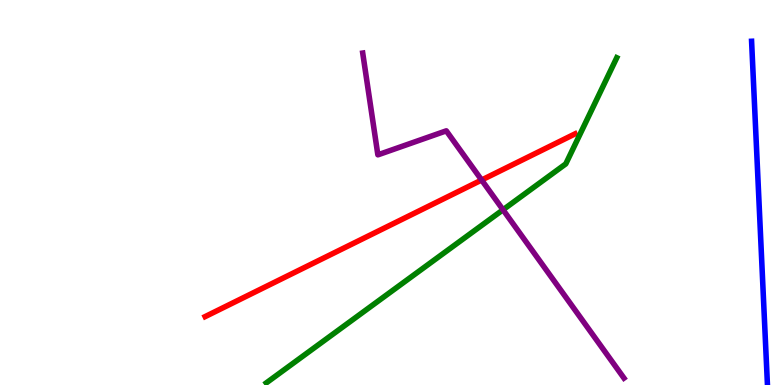[{'lines': ['blue', 'red'], 'intersections': []}, {'lines': ['green', 'red'], 'intersections': []}, {'lines': ['purple', 'red'], 'intersections': [{'x': 6.21, 'y': 5.32}]}, {'lines': ['blue', 'green'], 'intersections': []}, {'lines': ['blue', 'purple'], 'intersections': []}, {'lines': ['green', 'purple'], 'intersections': [{'x': 6.49, 'y': 4.55}]}]